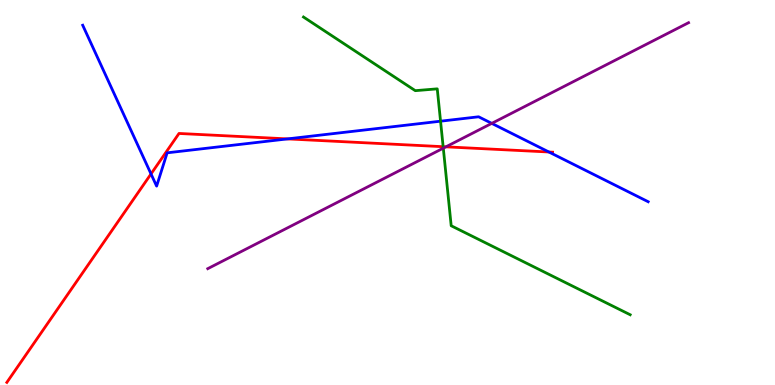[{'lines': ['blue', 'red'], 'intersections': [{'x': 1.95, 'y': 5.48}, {'x': 3.71, 'y': 6.39}, {'x': 7.08, 'y': 6.05}]}, {'lines': ['green', 'red'], 'intersections': [{'x': 5.72, 'y': 6.19}]}, {'lines': ['purple', 'red'], 'intersections': [{'x': 5.75, 'y': 6.19}]}, {'lines': ['blue', 'green'], 'intersections': [{'x': 5.68, 'y': 6.85}]}, {'lines': ['blue', 'purple'], 'intersections': [{'x': 6.35, 'y': 6.8}]}, {'lines': ['green', 'purple'], 'intersections': [{'x': 5.72, 'y': 6.15}]}]